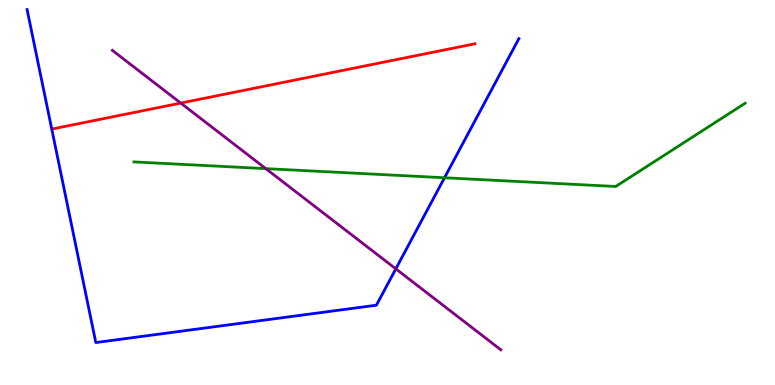[{'lines': ['blue', 'red'], 'intersections': []}, {'lines': ['green', 'red'], 'intersections': []}, {'lines': ['purple', 'red'], 'intersections': [{'x': 2.33, 'y': 7.32}]}, {'lines': ['blue', 'green'], 'intersections': [{'x': 5.74, 'y': 5.38}]}, {'lines': ['blue', 'purple'], 'intersections': [{'x': 5.11, 'y': 3.02}]}, {'lines': ['green', 'purple'], 'intersections': [{'x': 3.43, 'y': 5.62}]}]